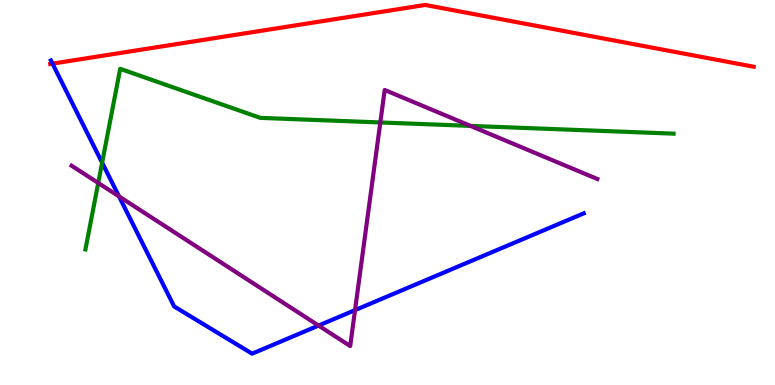[{'lines': ['blue', 'red'], 'intersections': [{'x': 0.677, 'y': 8.35}]}, {'lines': ['green', 'red'], 'intersections': []}, {'lines': ['purple', 'red'], 'intersections': []}, {'lines': ['blue', 'green'], 'intersections': [{'x': 1.32, 'y': 5.77}]}, {'lines': ['blue', 'purple'], 'intersections': [{'x': 1.54, 'y': 4.9}, {'x': 4.11, 'y': 1.54}, {'x': 4.58, 'y': 1.94}]}, {'lines': ['green', 'purple'], 'intersections': [{'x': 1.27, 'y': 5.25}, {'x': 4.91, 'y': 6.82}, {'x': 6.07, 'y': 6.73}]}]